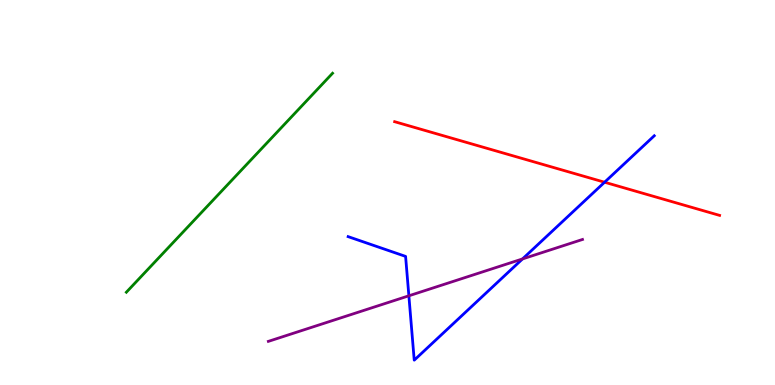[{'lines': ['blue', 'red'], 'intersections': [{'x': 7.8, 'y': 5.27}]}, {'lines': ['green', 'red'], 'intersections': []}, {'lines': ['purple', 'red'], 'intersections': []}, {'lines': ['blue', 'green'], 'intersections': []}, {'lines': ['blue', 'purple'], 'intersections': [{'x': 5.28, 'y': 2.32}, {'x': 6.74, 'y': 3.27}]}, {'lines': ['green', 'purple'], 'intersections': []}]